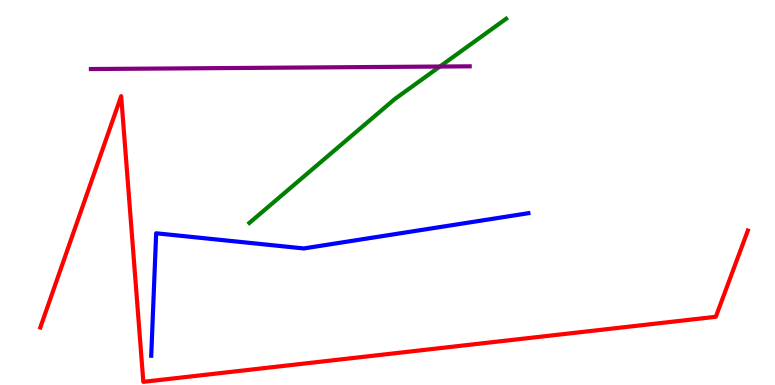[{'lines': ['blue', 'red'], 'intersections': []}, {'lines': ['green', 'red'], 'intersections': []}, {'lines': ['purple', 'red'], 'intersections': []}, {'lines': ['blue', 'green'], 'intersections': []}, {'lines': ['blue', 'purple'], 'intersections': []}, {'lines': ['green', 'purple'], 'intersections': [{'x': 5.68, 'y': 8.27}]}]